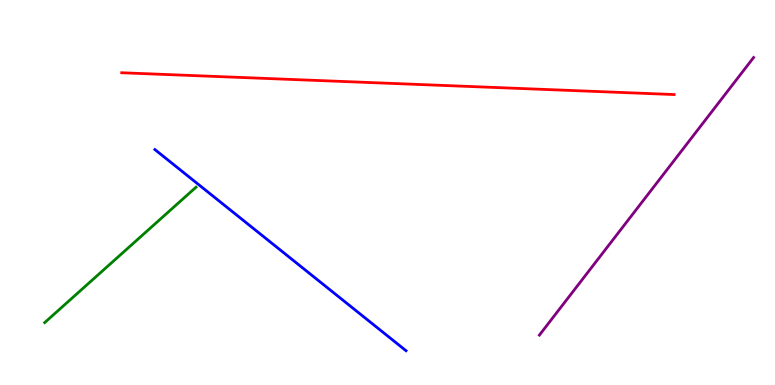[{'lines': ['blue', 'red'], 'intersections': []}, {'lines': ['green', 'red'], 'intersections': []}, {'lines': ['purple', 'red'], 'intersections': []}, {'lines': ['blue', 'green'], 'intersections': []}, {'lines': ['blue', 'purple'], 'intersections': []}, {'lines': ['green', 'purple'], 'intersections': []}]